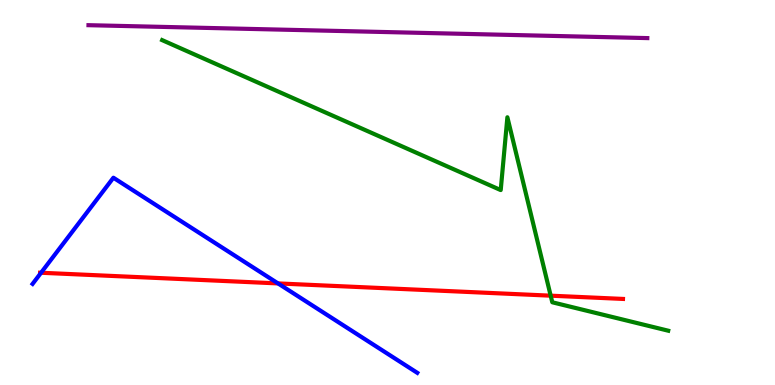[{'lines': ['blue', 'red'], 'intersections': [{'x': 0.53, 'y': 2.92}, {'x': 3.59, 'y': 2.64}]}, {'lines': ['green', 'red'], 'intersections': [{'x': 7.11, 'y': 2.32}]}, {'lines': ['purple', 'red'], 'intersections': []}, {'lines': ['blue', 'green'], 'intersections': []}, {'lines': ['blue', 'purple'], 'intersections': []}, {'lines': ['green', 'purple'], 'intersections': []}]